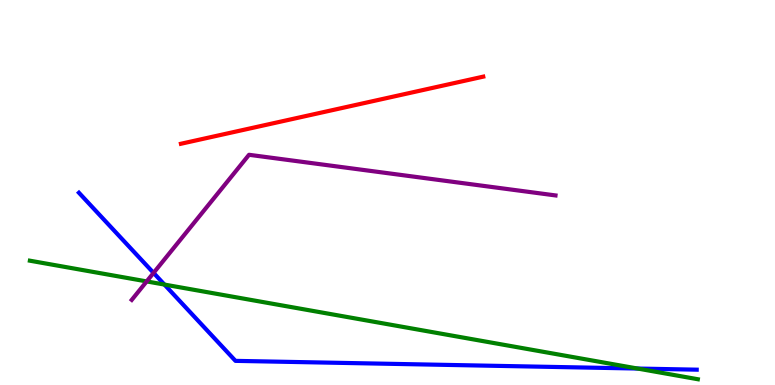[{'lines': ['blue', 'red'], 'intersections': []}, {'lines': ['green', 'red'], 'intersections': []}, {'lines': ['purple', 'red'], 'intersections': []}, {'lines': ['blue', 'green'], 'intersections': [{'x': 2.12, 'y': 2.61}, {'x': 8.23, 'y': 0.427}]}, {'lines': ['blue', 'purple'], 'intersections': [{'x': 1.98, 'y': 2.91}]}, {'lines': ['green', 'purple'], 'intersections': [{'x': 1.89, 'y': 2.69}]}]